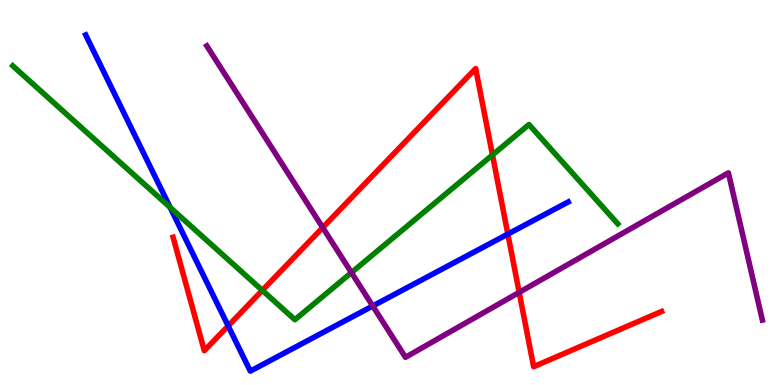[{'lines': ['blue', 'red'], 'intersections': [{'x': 2.94, 'y': 1.54}, {'x': 6.55, 'y': 3.92}]}, {'lines': ['green', 'red'], 'intersections': [{'x': 3.38, 'y': 2.46}, {'x': 6.35, 'y': 5.97}]}, {'lines': ['purple', 'red'], 'intersections': [{'x': 4.16, 'y': 4.09}, {'x': 6.7, 'y': 2.41}]}, {'lines': ['blue', 'green'], 'intersections': [{'x': 2.2, 'y': 4.61}]}, {'lines': ['blue', 'purple'], 'intersections': [{'x': 4.81, 'y': 2.05}]}, {'lines': ['green', 'purple'], 'intersections': [{'x': 4.53, 'y': 2.92}]}]